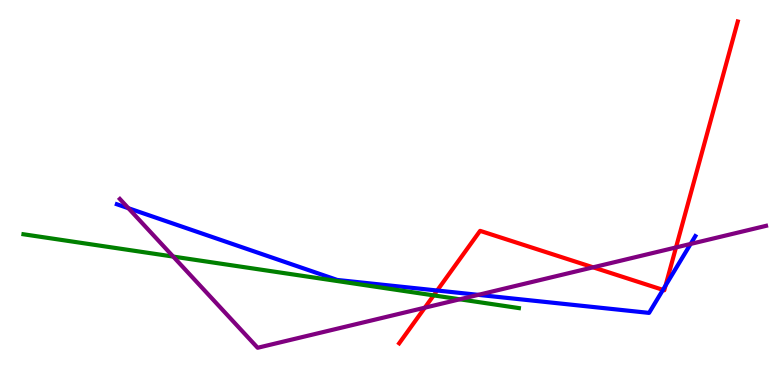[{'lines': ['blue', 'red'], 'intersections': [{'x': 5.64, 'y': 2.45}, {'x': 8.55, 'y': 2.47}, {'x': 8.59, 'y': 2.58}]}, {'lines': ['green', 'red'], 'intersections': [{'x': 5.6, 'y': 2.33}]}, {'lines': ['purple', 'red'], 'intersections': [{'x': 5.48, 'y': 2.01}, {'x': 7.65, 'y': 3.06}, {'x': 8.72, 'y': 3.57}]}, {'lines': ['blue', 'green'], 'intersections': []}, {'lines': ['blue', 'purple'], 'intersections': [{'x': 1.66, 'y': 4.59}, {'x': 6.17, 'y': 2.34}, {'x': 8.91, 'y': 3.66}]}, {'lines': ['green', 'purple'], 'intersections': [{'x': 2.23, 'y': 3.34}, {'x': 5.93, 'y': 2.23}]}]